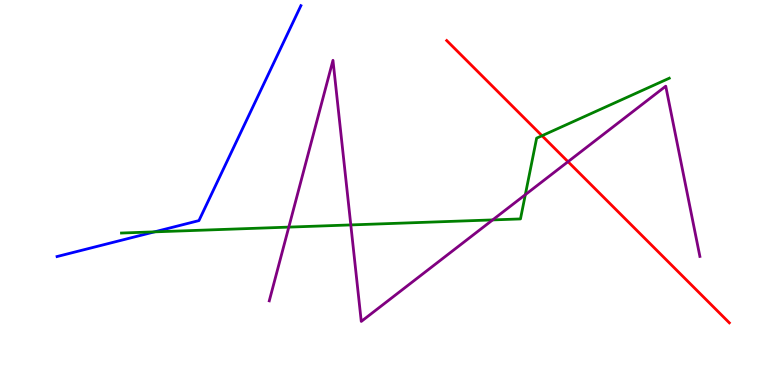[{'lines': ['blue', 'red'], 'intersections': []}, {'lines': ['green', 'red'], 'intersections': [{'x': 6.99, 'y': 6.47}]}, {'lines': ['purple', 'red'], 'intersections': [{'x': 7.33, 'y': 5.8}]}, {'lines': ['blue', 'green'], 'intersections': [{'x': 1.99, 'y': 3.98}]}, {'lines': ['blue', 'purple'], 'intersections': []}, {'lines': ['green', 'purple'], 'intersections': [{'x': 3.73, 'y': 4.1}, {'x': 4.53, 'y': 4.16}, {'x': 6.36, 'y': 4.29}, {'x': 6.78, 'y': 4.94}]}]